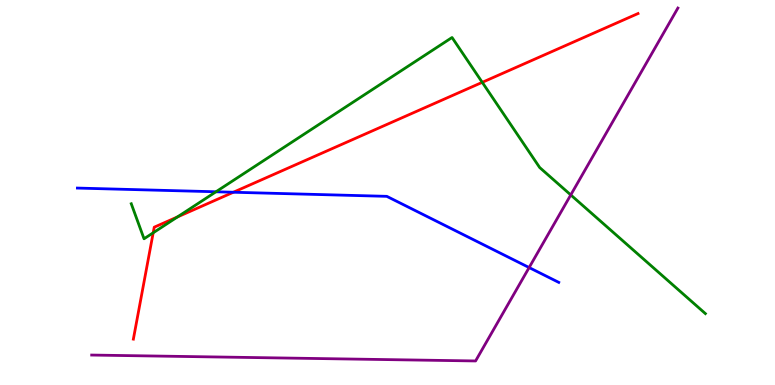[{'lines': ['blue', 'red'], 'intersections': [{'x': 3.01, 'y': 5.01}]}, {'lines': ['green', 'red'], 'intersections': [{'x': 1.98, 'y': 3.95}, {'x': 2.29, 'y': 4.36}, {'x': 6.22, 'y': 7.86}]}, {'lines': ['purple', 'red'], 'intersections': []}, {'lines': ['blue', 'green'], 'intersections': [{'x': 2.79, 'y': 5.02}]}, {'lines': ['blue', 'purple'], 'intersections': [{'x': 6.83, 'y': 3.05}]}, {'lines': ['green', 'purple'], 'intersections': [{'x': 7.36, 'y': 4.94}]}]